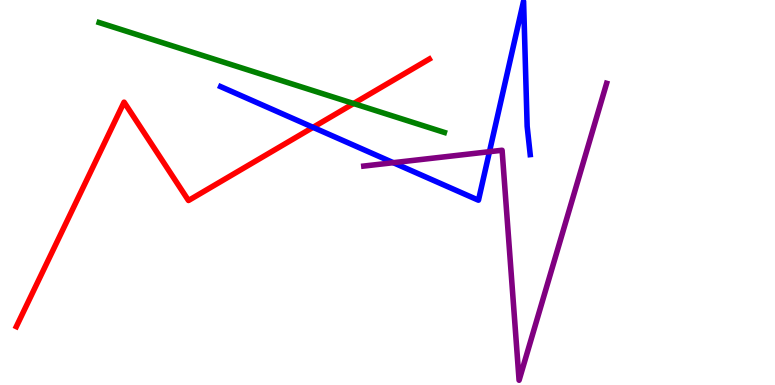[{'lines': ['blue', 'red'], 'intersections': [{'x': 4.04, 'y': 6.69}]}, {'lines': ['green', 'red'], 'intersections': [{'x': 4.56, 'y': 7.31}]}, {'lines': ['purple', 'red'], 'intersections': []}, {'lines': ['blue', 'green'], 'intersections': []}, {'lines': ['blue', 'purple'], 'intersections': [{'x': 5.07, 'y': 5.77}, {'x': 6.32, 'y': 6.06}]}, {'lines': ['green', 'purple'], 'intersections': []}]